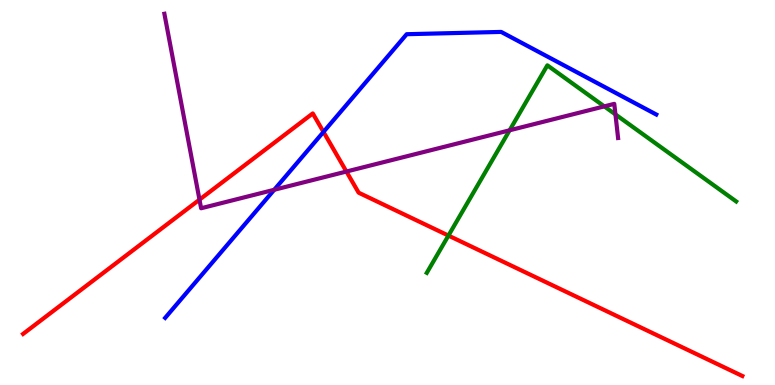[{'lines': ['blue', 'red'], 'intersections': [{'x': 4.17, 'y': 6.57}]}, {'lines': ['green', 'red'], 'intersections': [{'x': 5.79, 'y': 3.88}]}, {'lines': ['purple', 'red'], 'intersections': [{'x': 2.57, 'y': 4.81}, {'x': 4.47, 'y': 5.54}]}, {'lines': ['blue', 'green'], 'intersections': []}, {'lines': ['blue', 'purple'], 'intersections': [{'x': 3.54, 'y': 5.07}]}, {'lines': ['green', 'purple'], 'intersections': [{'x': 6.58, 'y': 6.62}, {'x': 7.8, 'y': 7.24}, {'x': 7.94, 'y': 7.03}]}]